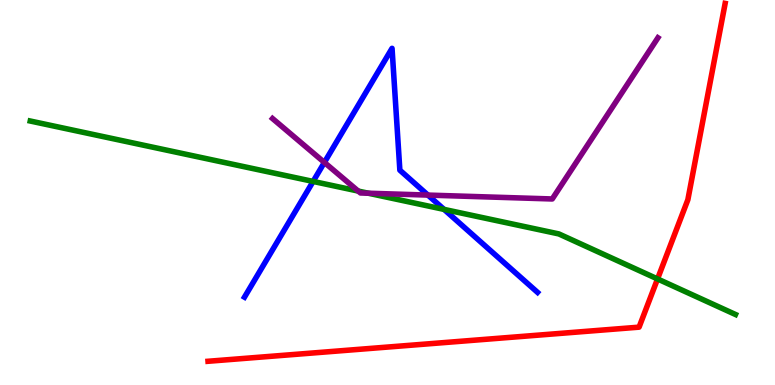[{'lines': ['blue', 'red'], 'intersections': []}, {'lines': ['green', 'red'], 'intersections': [{'x': 8.48, 'y': 2.75}]}, {'lines': ['purple', 'red'], 'intersections': []}, {'lines': ['blue', 'green'], 'intersections': [{'x': 4.04, 'y': 5.29}, {'x': 5.73, 'y': 4.56}]}, {'lines': ['blue', 'purple'], 'intersections': [{'x': 4.19, 'y': 5.78}, {'x': 5.52, 'y': 4.93}]}, {'lines': ['green', 'purple'], 'intersections': [{'x': 4.62, 'y': 5.04}, {'x': 4.75, 'y': 4.98}]}]